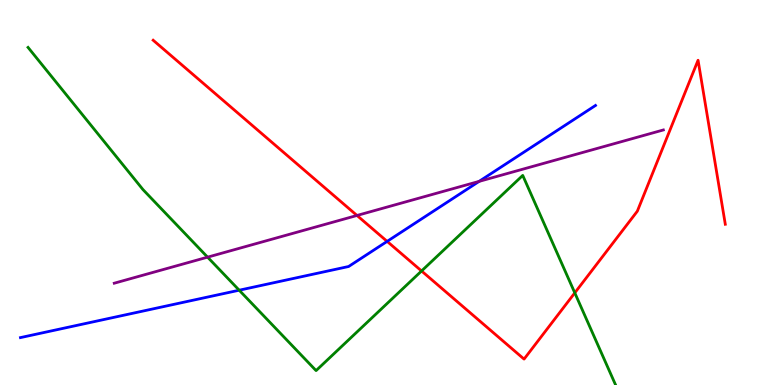[{'lines': ['blue', 'red'], 'intersections': [{'x': 5.0, 'y': 3.73}]}, {'lines': ['green', 'red'], 'intersections': [{'x': 5.44, 'y': 2.96}, {'x': 7.42, 'y': 2.39}]}, {'lines': ['purple', 'red'], 'intersections': [{'x': 4.61, 'y': 4.4}]}, {'lines': ['blue', 'green'], 'intersections': [{'x': 3.09, 'y': 2.46}]}, {'lines': ['blue', 'purple'], 'intersections': [{'x': 6.18, 'y': 5.29}]}, {'lines': ['green', 'purple'], 'intersections': [{'x': 2.68, 'y': 3.32}]}]